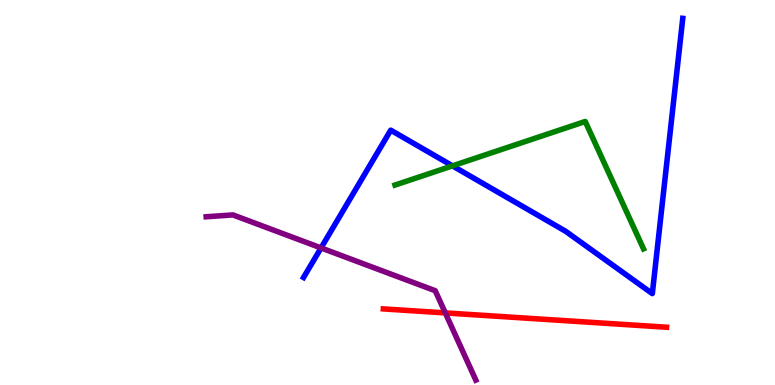[{'lines': ['blue', 'red'], 'intersections': []}, {'lines': ['green', 'red'], 'intersections': []}, {'lines': ['purple', 'red'], 'intersections': [{'x': 5.75, 'y': 1.87}]}, {'lines': ['blue', 'green'], 'intersections': [{'x': 5.84, 'y': 5.69}]}, {'lines': ['blue', 'purple'], 'intersections': [{'x': 4.14, 'y': 3.56}]}, {'lines': ['green', 'purple'], 'intersections': []}]